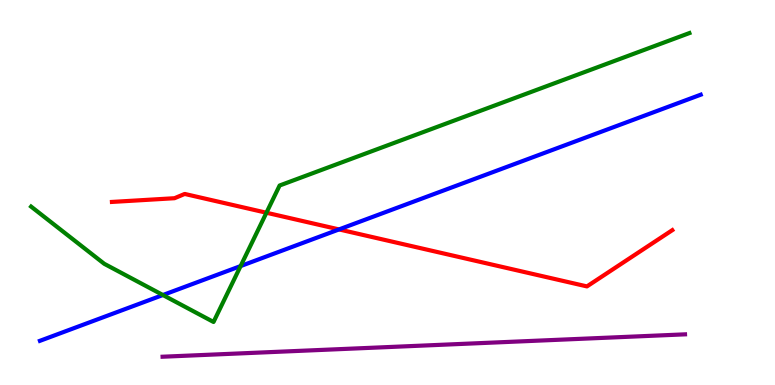[{'lines': ['blue', 'red'], 'intersections': [{'x': 4.37, 'y': 4.04}]}, {'lines': ['green', 'red'], 'intersections': [{'x': 3.44, 'y': 4.47}]}, {'lines': ['purple', 'red'], 'intersections': []}, {'lines': ['blue', 'green'], 'intersections': [{'x': 2.1, 'y': 2.34}, {'x': 3.1, 'y': 3.09}]}, {'lines': ['blue', 'purple'], 'intersections': []}, {'lines': ['green', 'purple'], 'intersections': []}]